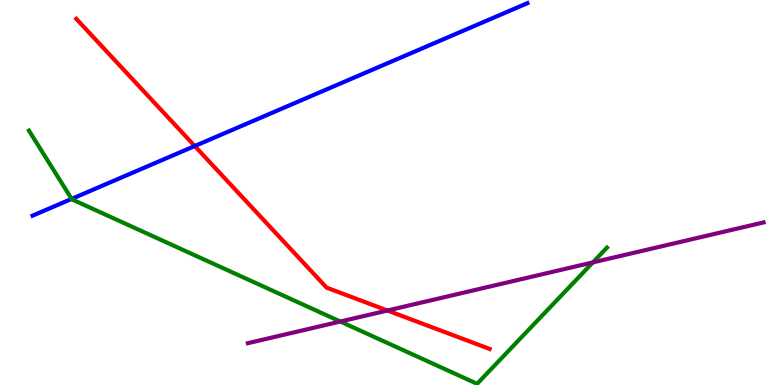[{'lines': ['blue', 'red'], 'intersections': [{'x': 2.51, 'y': 6.21}]}, {'lines': ['green', 'red'], 'intersections': []}, {'lines': ['purple', 'red'], 'intersections': [{'x': 5.0, 'y': 1.93}]}, {'lines': ['blue', 'green'], 'intersections': [{'x': 0.924, 'y': 4.83}]}, {'lines': ['blue', 'purple'], 'intersections': []}, {'lines': ['green', 'purple'], 'intersections': [{'x': 4.39, 'y': 1.65}, {'x': 7.65, 'y': 3.18}]}]